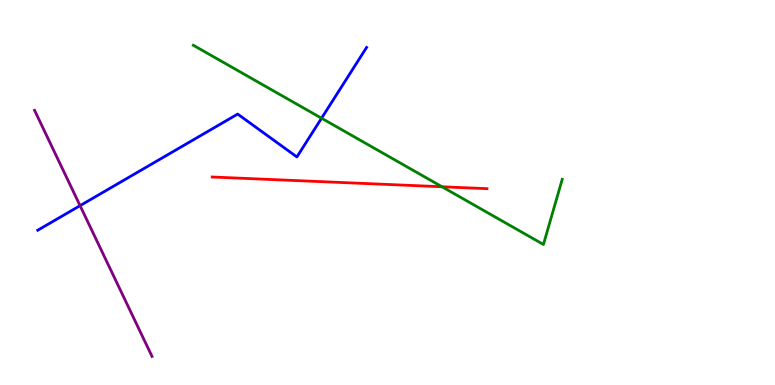[{'lines': ['blue', 'red'], 'intersections': []}, {'lines': ['green', 'red'], 'intersections': [{'x': 5.7, 'y': 5.15}]}, {'lines': ['purple', 'red'], 'intersections': []}, {'lines': ['blue', 'green'], 'intersections': [{'x': 4.15, 'y': 6.93}]}, {'lines': ['blue', 'purple'], 'intersections': [{'x': 1.03, 'y': 4.66}]}, {'lines': ['green', 'purple'], 'intersections': []}]